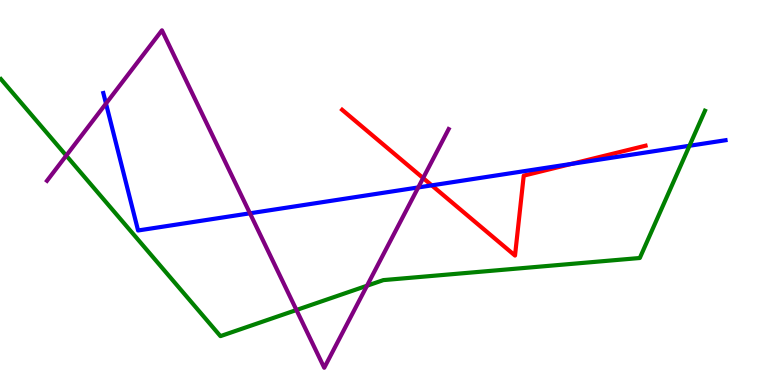[{'lines': ['blue', 'red'], 'intersections': [{'x': 5.57, 'y': 5.19}, {'x': 7.37, 'y': 5.74}]}, {'lines': ['green', 'red'], 'intersections': []}, {'lines': ['purple', 'red'], 'intersections': [{'x': 5.46, 'y': 5.37}]}, {'lines': ['blue', 'green'], 'intersections': [{'x': 8.9, 'y': 6.21}]}, {'lines': ['blue', 'purple'], 'intersections': [{'x': 1.37, 'y': 7.31}, {'x': 3.23, 'y': 4.46}, {'x': 5.4, 'y': 5.13}]}, {'lines': ['green', 'purple'], 'intersections': [{'x': 0.855, 'y': 5.96}, {'x': 3.83, 'y': 1.95}, {'x': 4.74, 'y': 2.58}]}]